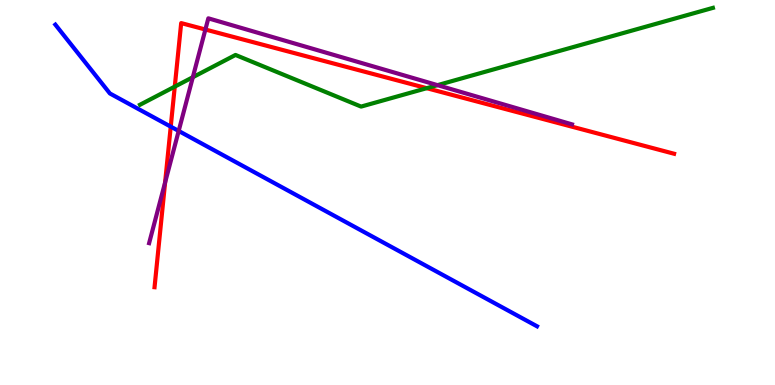[{'lines': ['blue', 'red'], 'intersections': [{'x': 2.2, 'y': 6.71}]}, {'lines': ['green', 'red'], 'intersections': [{'x': 2.26, 'y': 7.75}, {'x': 5.51, 'y': 7.71}]}, {'lines': ['purple', 'red'], 'intersections': [{'x': 2.13, 'y': 5.26}, {'x': 2.65, 'y': 9.23}]}, {'lines': ['blue', 'green'], 'intersections': []}, {'lines': ['blue', 'purple'], 'intersections': [{'x': 2.31, 'y': 6.6}]}, {'lines': ['green', 'purple'], 'intersections': [{'x': 2.49, 'y': 7.99}, {'x': 5.65, 'y': 7.79}]}]